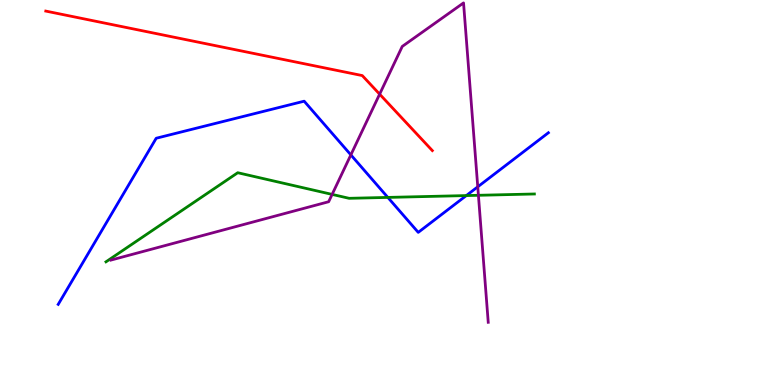[{'lines': ['blue', 'red'], 'intersections': []}, {'lines': ['green', 'red'], 'intersections': []}, {'lines': ['purple', 'red'], 'intersections': [{'x': 4.9, 'y': 7.55}]}, {'lines': ['blue', 'green'], 'intersections': [{'x': 5.0, 'y': 4.87}, {'x': 6.02, 'y': 4.92}]}, {'lines': ['blue', 'purple'], 'intersections': [{'x': 4.53, 'y': 5.98}, {'x': 6.16, 'y': 5.15}]}, {'lines': ['green', 'purple'], 'intersections': [{'x': 4.29, 'y': 4.95}, {'x': 6.17, 'y': 4.93}]}]